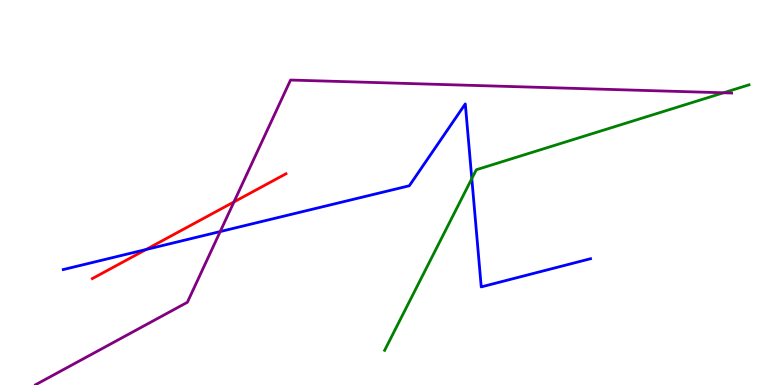[{'lines': ['blue', 'red'], 'intersections': [{'x': 1.88, 'y': 3.52}]}, {'lines': ['green', 'red'], 'intersections': []}, {'lines': ['purple', 'red'], 'intersections': [{'x': 3.02, 'y': 4.76}]}, {'lines': ['blue', 'green'], 'intersections': [{'x': 6.09, 'y': 5.36}]}, {'lines': ['blue', 'purple'], 'intersections': [{'x': 2.84, 'y': 3.99}]}, {'lines': ['green', 'purple'], 'intersections': [{'x': 9.34, 'y': 7.59}]}]